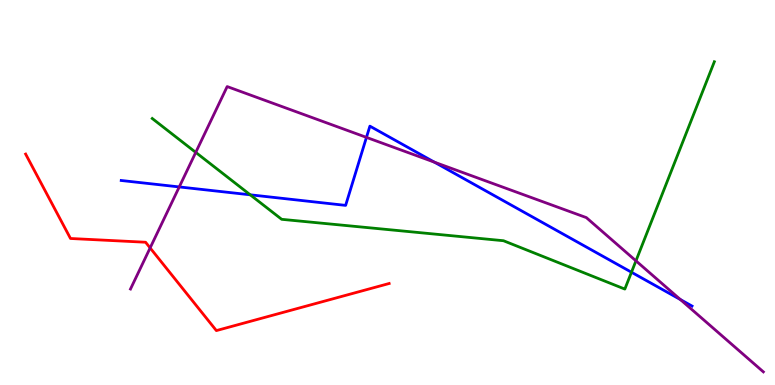[{'lines': ['blue', 'red'], 'intersections': []}, {'lines': ['green', 'red'], 'intersections': []}, {'lines': ['purple', 'red'], 'intersections': [{'x': 1.94, 'y': 3.56}]}, {'lines': ['blue', 'green'], 'intersections': [{'x': 3.23, 'y': 4.94}, {'x': 8.15, 'y': 2.93}]}, {'lines': ['blue', 'purple'], 'intersections': [{'x': 2.31, 'y': 5.14}, {'x': 4.73, 'y': 6.43}, {'x': 5.6, 'y': 5.79}, {'x': 8.78, 'y': 2.22}]}, {'lines': ['green', 'purple'], 'intersections': [{'x': 2.53, 'y': 6.04}, {'x': 8.21, 'y': 3.22}]}]